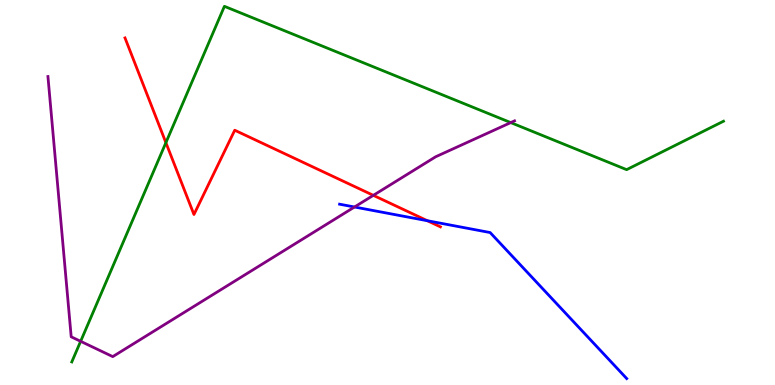[{'lines': ['blue', 'red'], 'intersections': [{'x': 5.51, 'y': 4.27}]}, {'lines': ['green', 'red'], 'intersections': [{'x': 2.14, 'y': 6.29}]}, {'lines': ['purple', 'red'], 'intersections': [{'x': 4.82, 'y': 4.93}]}, {'lines': ['blue', 'green'], 'intersections': []}, {'lines': ['blue', 'purple'], 'intersections': [{'x': 4.57, 'y': 4.62}]}, {'lines': ['green', 'purple'], 'intersections': [{'x': 1.04, 'y': 1.13}, {'x': 6.59, 'y': 6.82}]}]